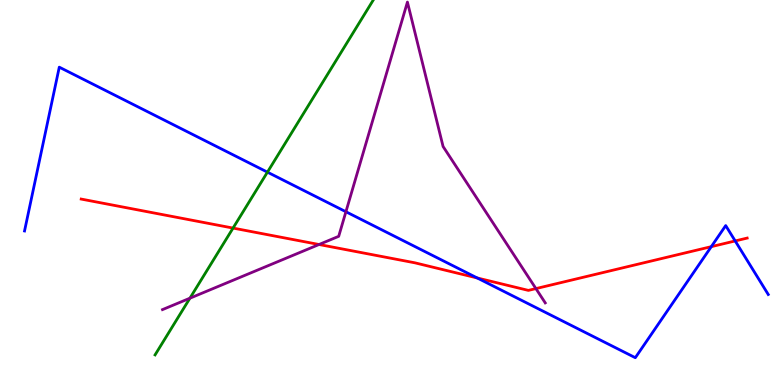[{'lines': ['blue', 'red'], 'intersections': [{'x': 6.16, 'y': 2.78}, {'x': 9.18, 'y': 3.59}, {'x': 9.49, 'y': 3.74}]}, {'lines': ['green', 'red'], 'intersections': [{'x': 3.01, 'y': 4.08}]}, {'lines': ['purple', 'red'], 'intersections': [{'x': 4.12, 'y': 3.65}, {'x': 6.92, 'y': 2.5}]}, {'lines': ['blue', 'green'], 'intersections': [{'x': 3.45, 'y': 5.53}]}, {'lines': ['blue', 'purple'], 'intersections': [{'x': 4.46, 'y': 4.5}]}, {'lines': ['green', 'purple'], 'intersections': [{'x': 2.45, 'y': 2.25}]}]